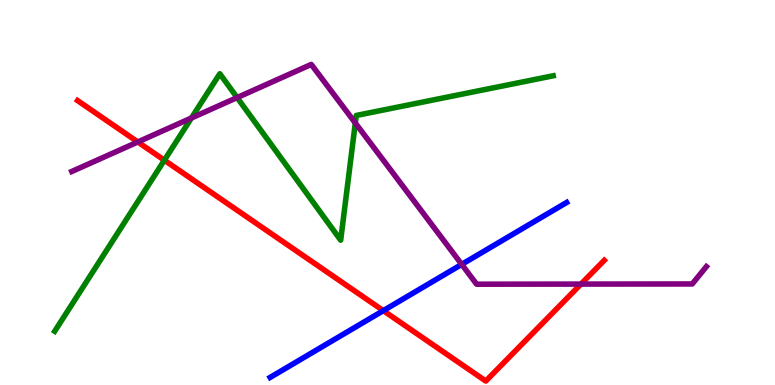[{'lines': ['blue', 'red'], 'intersections': [{'x': 4.95, 'y': 1.93}]}, {'lines': ['green', 'red'], 'intersections': [{'x': 2.12, 'y': 5.84}]}, {'lines': ['purple', 'red'], 'intersections': [{'x': 1.78, 'y': 6.31}, {'x': 7.5, 'y': 2.62}]}, {'lines': ['blue', 'green'], 'intersections': []}, {'lines': ['blue', 'purple'], 'intersections': [{'x': 5.96, 'y': 3.13}]}, {'lines': ['green', 'purple'], 'intersections': [{'x': 2.47, 'y': 6.93}, {'x': 3.06, 'y': 7.47}, {'x': 4.58, 'y': 6.81}]}]